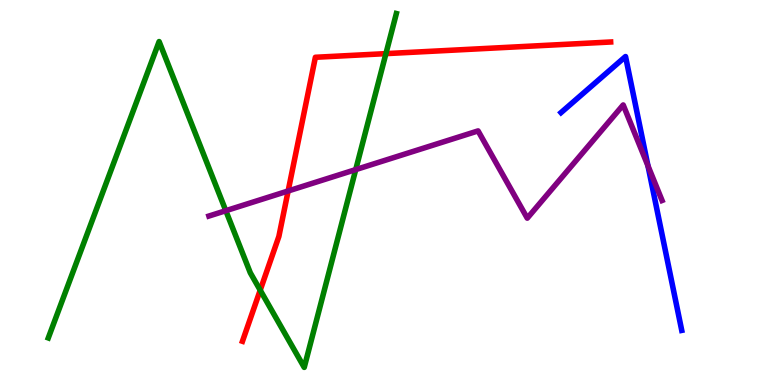[{'lines': ['blue', 'red'], 'intersections': []}, {'lines': ['green', 'red'], 'intersections': [{'x': 3.36, 'y': 2.46}, {'x': 4.98, 'y': 8.61}]}, {'lines': ['purple', 'red'], 'intersections': [{'x': 3.72, 'y': 5.04}]}, {'lines': ['blue', 'green'], 'intersections': []}, {'lines': ['blue', 'purple'], 'intersections': [{'x': 8.36, 'y': 5.69}]}, {'lines': ['green', 'purple'], 'intersections': [{'x': 2.91, 'y': 4.53}, {'x': 4.59, 'y': 5.59}]}]